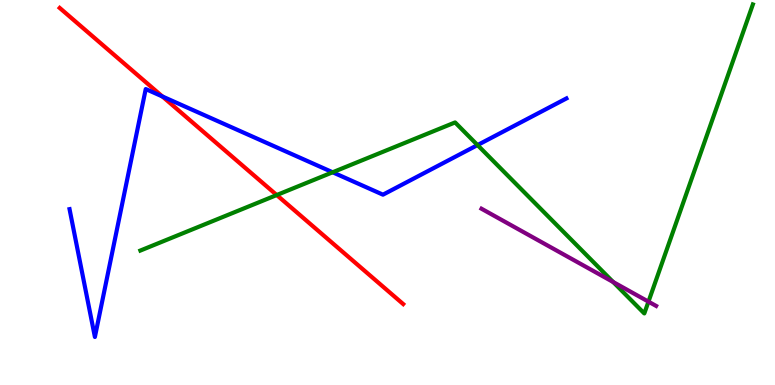[{'lines': ['blue', 'red'], 'intersections': [{'x': 2.1, 'y': 7.49}]}, {'lines': ['green', 'red'], 'intersections': [{'x': 3.57, 'y': 4.93}]}, {'lines': ['purple', 'red'], 'intersections': []}, {'lines': ['blue', 'green'], 'intersections': [{'x': 4.29, 'y': 5.53}, {'x': 6.16, 'y': 6.23}]}, {'lines': ['blue', 'purple'], 'intersections': []}, {'lines': ['green', 'purple'], 'intersections': [{'x': 7.91, 'y': 2.68}, {'x': 8.37, 'y': 2.16}]}]